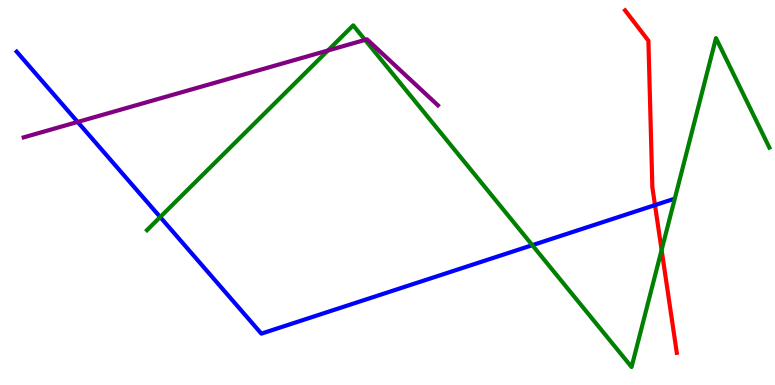[{'lines': ['blue', 'red'], 'intersections': [{'x': 8.45, 'y': 4.67}]}, {'lines': ['green', 'red'], 'intersections': [{'x': 8.54, 'y': 3.51}]}, {'lines': ['purple', 'red'], 'intersections': []}, {'lines': ['blue', 'green'], 'intersections': [{'x': 2.07, 'y': 4.36}, {'x': 6.87, 'y': 3.63}]}, {'lines': ['blue', 'purple'], 'intersections': [{'x': 1.0, 'y': 6.83}]}, {'lines': ['green', 'purple'], 'intersections': [{'x': 4.23, 'y': 8.69}, {'x': 4.71, 'y': 8.96}]}]